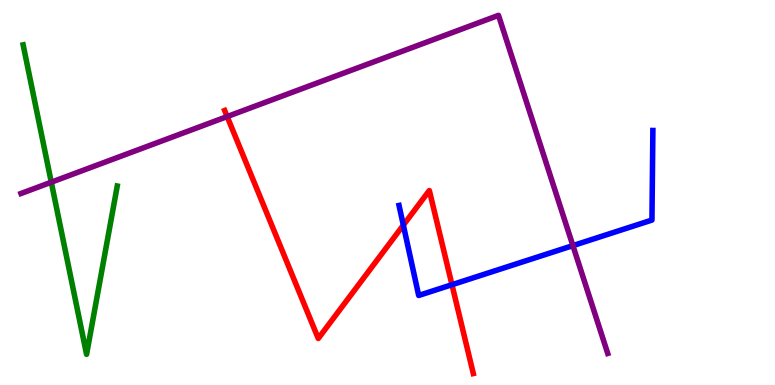[{'lines': ['blue', 'red'], 'intersections': [{'x': 5.2, 'y': 4.15}, {'x': 5.83, 'y': 2.6}]}, {'lines': ['green', 'red'], 'intersections': []}, {'lines': ['purple', 'red'], 'intersections': [{'x': 2.93, 'y': 6.97}]}, {'lines': ['blue', 'green'], 'intersections': []}, {'lines': ['blue', 'purple'], 'intersections': [{'x': 7.39, 'y': 3.62}]}, {'lines': ['green', 'purple'], 'intersections': [{'x': 0.662, 'y': 5.27}]}]